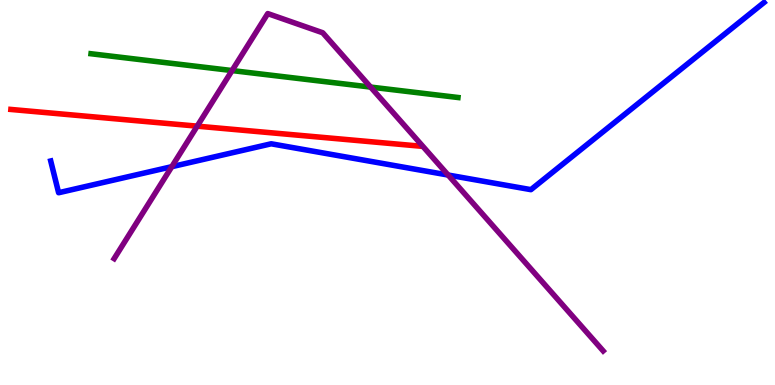[{'lines': ['blue', 'red'], 'intersections': []}, {'lines': ['green', 'red'], 'intersections': []}, {'lines': ['purple', 'red'], 'intersections': [{'x': 2.54, 'y': 6.72}]}, {'lines': ['blue', 'green'], 'intersections': []}, {'lines': ['blue', 'purple'], 'intersections': [{'x': 2.22, 'y': 5.67}, {'x': 5.78, 'y': 5.45}]}, {'lines': ['green', 'purple'], 'intersections': [{'x': 2.99, 'y': 8.17}, {'x': 4.78, 'y': 7.74}]}]